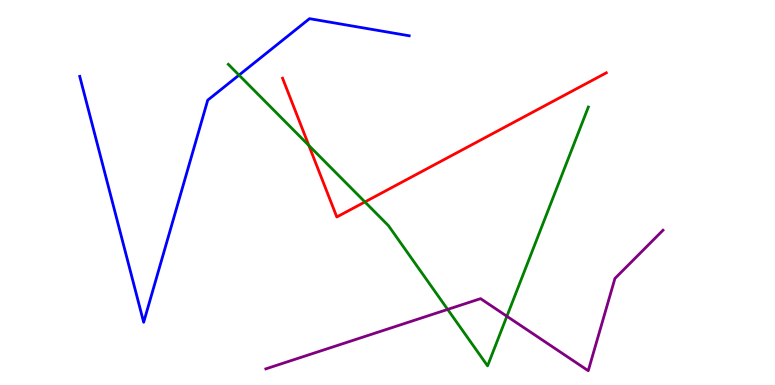[{'lines': ['blue', 'red'], 'intersections': []}, {'lines': ['green', 'red'], 'intersections': [{'x': 3.99, 'y': 6.22}, {'x': 4.71, 'y': 4.75}]}, {'lines': ['purple', 'red'], 'intersections': []}, {'lines': ['blue', 'green'], 'intersections': [{'x': 3.08, 'y': 8.05}]}, {'lines': ['blue', 'purple'], 'intersections': []}, {'lines': ['green', 'purple'], 'intersections': [{'x': 5.78, 'y': 1.96}, {'x': 6.54, 'y': 1.79}]}]